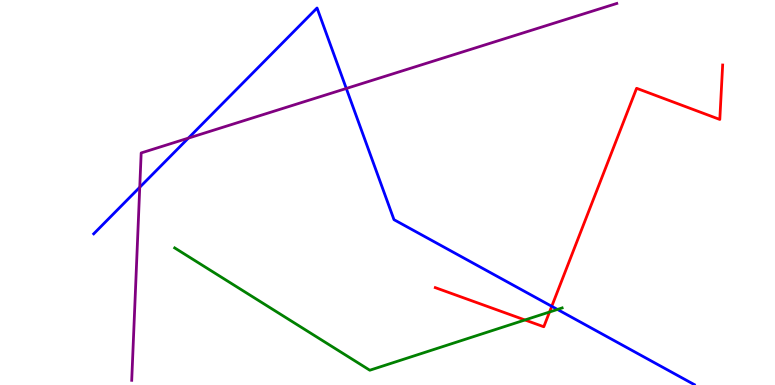[{'lines': ['blue', 'red'], 'intersections': [{'x': 7.12, 'y': 2.04}]}, {'lines': ['green', 'red'], 'intersections': [{'x': 6.77, 'y': 1.69}, {'x': 7.09, 'y': 1.9}]}, {'lines': ['purple', 'red'], 'intersections': []}, {'lines': ['blue', 'green'], 'intersections': [{'x': 7.19, 'y': 1.96}]}, {'lines': ['blue', 'purple'], 'intersections': [{'x': 1.8, 'y': 5.14}, {'x': 2.43, 'y': 6.41}, {'x': 4.47, 'y': 7.7}]}, {'lines': ['green', 'purple'], 'intersections': []}]